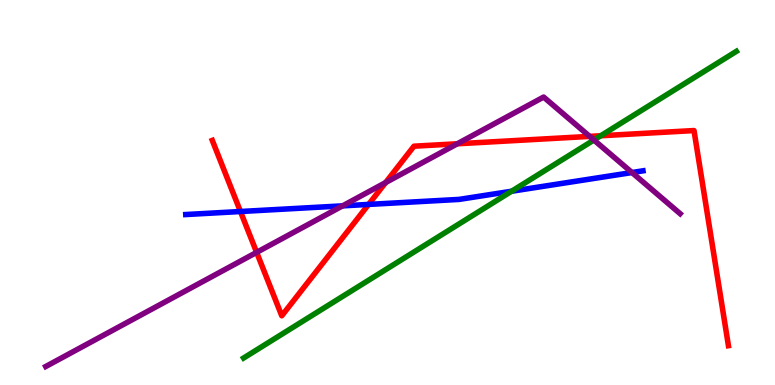[{'lines': ['blue', 'red'], 'intersections': [{'x': 3.1, 'y': 4.51}, {'x': 4.76, 'y': 4.69}]}, {'lines': ['green', 'red'], 'intersections': [{'x': 7.75, 'y': 6.47}]}, {'lines': ['purple', 'red'], 'intersections': [{'x': 3.31, 'y': 3.44}, {'x': 4.98, 'y': 5.26}, {'x': 5.9, 'y': 6.27}, {'x': 7.61, 'y': 6.46}]}, {'lines': ['blue', 'green'], 'intersections': [{'x': 6.6, 'y': 5.03}]}, {'lines': ['blue', 'purple'], 'intersections': [{'x': 4.42, 'y': 4.65}, {'x': 8.15, 'y': 5.52}]}, {'lines': ['green', 'purple'], 'intersections': [{'x': 7.66, 'y': 6.36}]}]